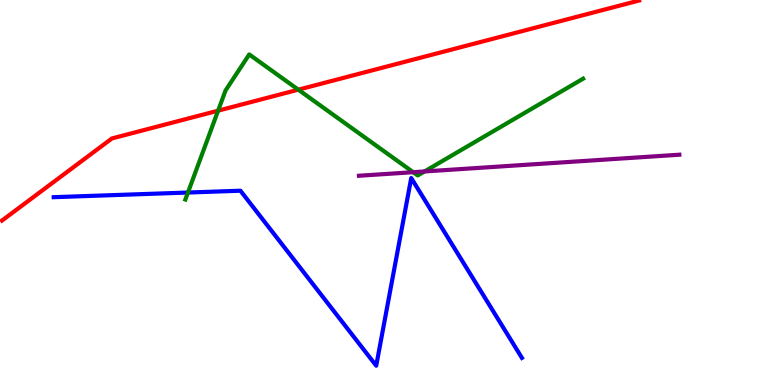[{'lines': ['blue', 'red'], 'intersections': []}, {'lines': ['green', 'red'], 'intersections': [{'x': 2.81, 'y': 7.13}, {'x': 3.85, 'y': 7.67}]}, {'lines': ['purple', 'red'], 'intersections': []}, {'lines': ['blue', 'green'], 'intersections': [{'x': 2.43, 'y': 5.0}]}, {'lines': ['blue', 'purple'], 'intersections': []}, {'lines': ['green', 'purple'], 'intersections': [{'x': 5.33, 'y': 5.53}, {'x': 5.48, 'y': 5.55}]}]